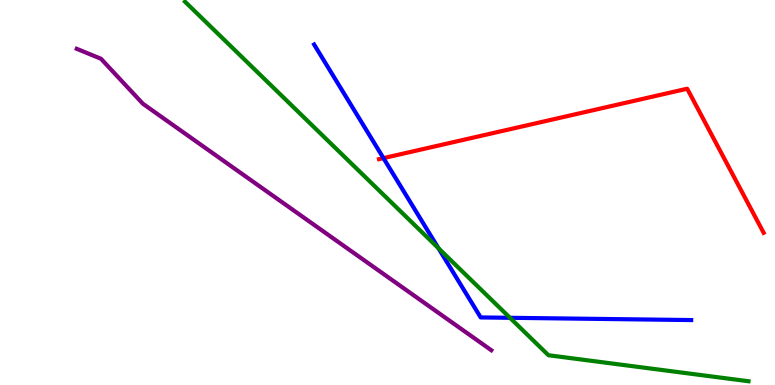[{'lines': ['blue', 'red'], 'intersections': [{'x': 4.95, 'y': 5.89}]}, {'lines': ['green', 'red'], 'intersections': []}, {'lines': ['purple', 'red'], 'intersections': []}, {'lines': ['blue', 'green'], 'intersections': [{'x': 5.66, 'y': 3.55}, {'x': 6.58, 'y': 1.75}]}, {'lines': ['blue', 'purple'], 'intersections': []}, {'lines': ['green', 'purple'], 'intersections': []}]